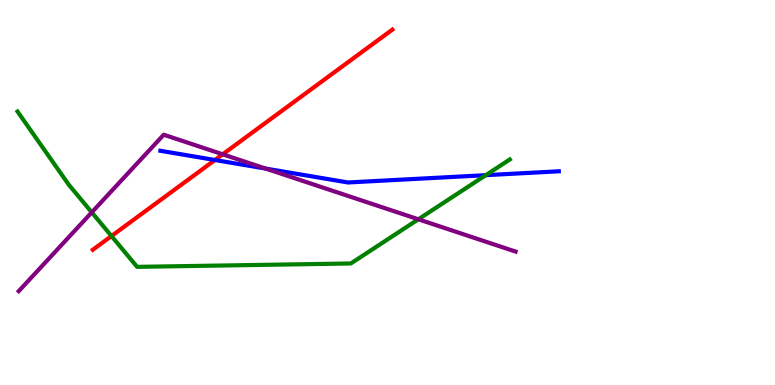[{'lines': ['blue', 'red'], 'intersections': [{'x': 2.77, 'y': 5.84}]}, {'lines': ['green', 'red'], 'intersections': [{'x': 1.44, 'y': 3.87}]}, {'lines': ['purple', 'red'], 'intersections': [{'x': 2.87, 'y': 5.99}]}, {'lines': ['blue', 'green'], 'intersections': [{'x': 6.27, 'y': 5.45}]}, {'lines': ['blue', 'purple'], 'intersections': [{'x': 3.43, 'y': 5.62}]}, {'lines': ['green', 'purple'], 'intersections': [{'x': 1.18, 'y': 4.48}, {'x': 5.4, 'y': 4.3}]}]